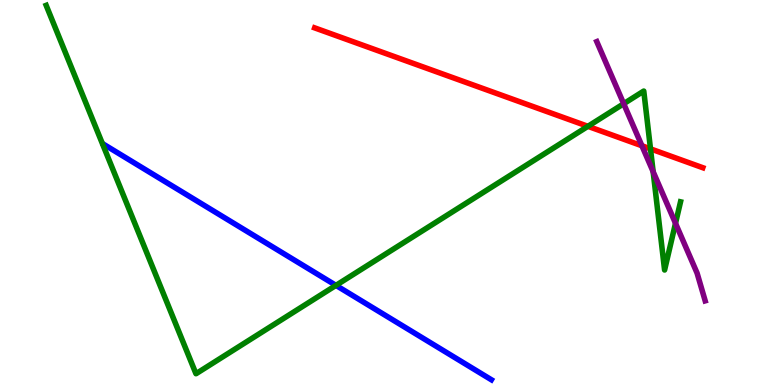[{'lines': ['blue', 'red'], 'intersections': []}, {'lines': ['green', 'red'], 'intersections': [{'x': 7.59, 'y': 6.72}, {'x': 8.39, 'y': 6.13}]}, {'lines': ['purple', 'red'], 'intersections': [{'x': 8.28, 'y': 6.21}]}, {'lines': ['blue', 'green'], 'intersections': [{'x': 4.34, 'y': 2.59}]}, {'lines': ['blue', 'purple'], 'intersections': []}, {'lines': ['green', 'purple'], 'intersections': [{'x': 8.05, 'y': 7.31}, {'x': 8.43, 'y': 5.54}, {'x': 8.72, 'y': 4.2}]}]